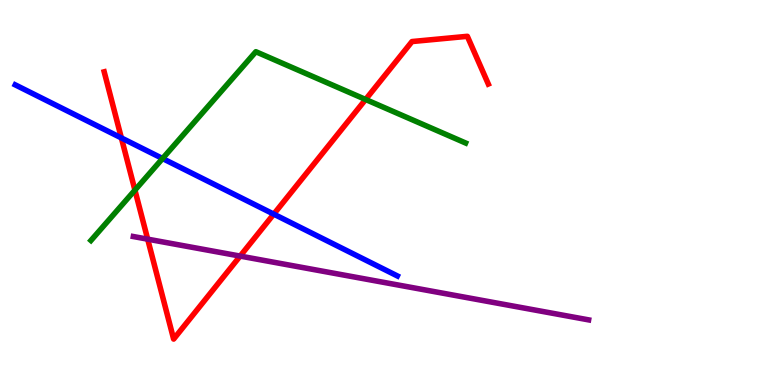[{'lines': ['blue', 'red'], 'intersections': [{'x': 1.57, 'y': 6.42}, {'x': 3.53, 'y': 4.44}]}, {'lines': ['green', 'red'], 'intersections': [{'x': 1.74, 'y': 5.06}, {'x': 4.72, 'y': 7.42}]}, {'lines': ['purple', 'red'], 'intersections': [{'x': 1.91, 'y': 3.79}, {'x': 3.1, 'y': 3.35}]}, {'lines': ['blue', 'green'], 'intersections': [{'x': 2.1, 'y': 5.88}]}, {'lines': ['blue', 'purple'], 'intersections': []}, {'lines': ['green', 'purple'], 'intersections': []}]